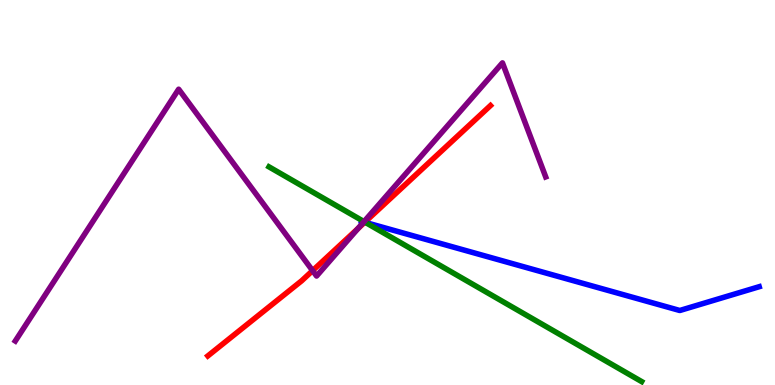[{'lines': ['blue', 'red'], 'intersections': [{'x': 4.71, 'y': 4.23}]}, {'lines': ['green', 'red'], 'intersections': [{'x': 4.71, 'y': 4.23}]}, {'lines': ['purple', 'red'], 'intersections': [{'x': 4.03, 'y': 2.97}, {'x': 4.62, 'y': 4.07}]}, {'lines': ['blue', 'green'], 'intersections': [{'x': 4.72, 'y': 4.22}]}, {'lines': ['blue', 'purple'], 'intersections': [{'x': 4.69, 'y': 4.23}]}, {'lines': ['green', 'purple'], 'intersections': [{'x': 4.7, 'y': 4.24}]}]